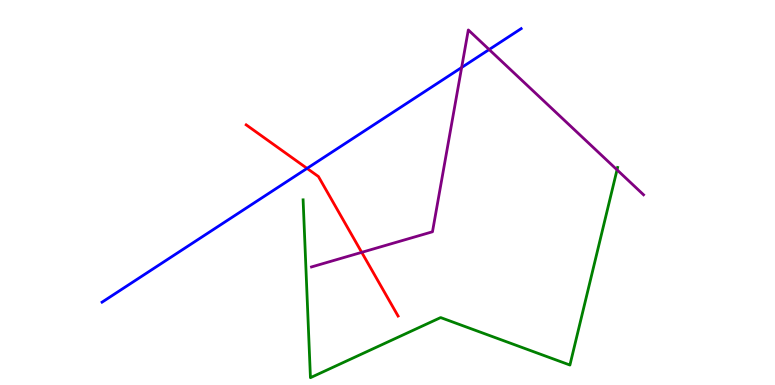[{'lines': ['blue', 'red'], 'intersections': [{'x': 3.96, 'y': 5.63}]}, {'lines': ['green', 'red'], 'intersections': []}, {'lines': ['purple', 'red'], 'intersections': [{'x': 4.67, 'y': 3.45}]}, {'lines': ['blue', 'green'], 'intersections': []}, {'lines': ['blue', 'purple'], 'intersections': [{'x': 5.96, 'y': 8.25}, {'x': 6.31, 'y': 8.71}]}, {'lines': ['green', 'purple'], 'intersections': [{'x': 7.96, 'y': 5.59}]}]